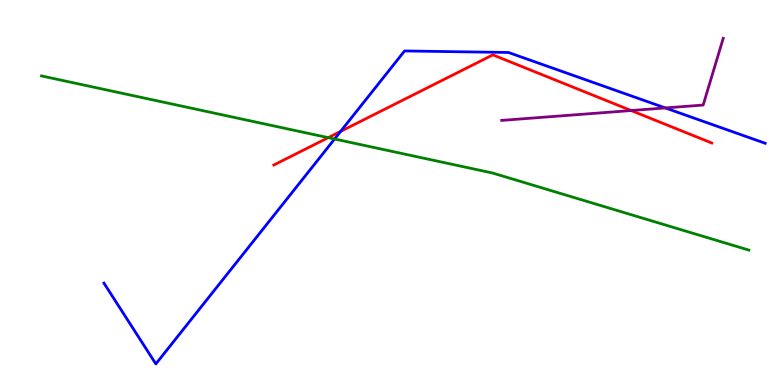[{'lines': ['blue', 'red'], 'intersections': [{'x': 4.39, 'y': 6.59}]}, {'lines': ['green', 'red'], 'intersections': [{'x': 4.24, 'y': 6.42}]}, {'lines': ['purple', 'red'], 'intersections': [{'x': 8.14, 'y': 7.13}]}, {'lines': ['blue', 'green'], 'intersections': [{'x': 4.32, 'y': 6.39}]}, {'lines': ['blue', 'purple'], 'intersections': [{'x': 8.58, 'y': 7.2}]}, {'lines': ['green', 'purple'], 'intersections': []}]